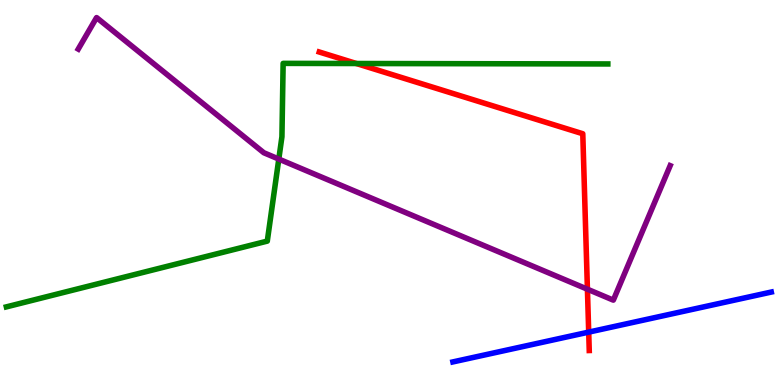[{'lines': ['blue', 'red'], 'intersections': [{'x': 7.6, 'y': 1.37}]}, {'lines': ['green', 'red'], 'intersections': [{'x': 4.6, 'y': 8.35}]}, {'lines': ['purple', 'red'], 'intersections': [{'x': 7.58, 'y': 2.49}]}, {'lines': ['blue', 'green'], 'intersections': []}, {'lines': ['blue', 'purple'], 'intersections': []}, {'lines': ['green', 'purple'], 'intersections': [{'x': 3.6, 'y': 5.87}]}]